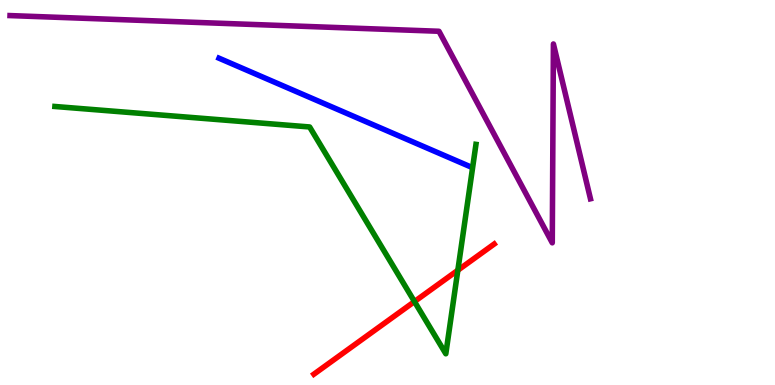[{'lines': ['blue', 'red'], 'intersections': []}, {'lines': ['green', 'red'], 'intersections': [{'x': 5.35, 'y': 2.17}, {'x': 5.91, 'y': 2.98}]}, {'lines': ['purple', 'red'], 'intersections': []}, {'lines': ['blue', 'green'], 'intersections': []}, {'lines': ['blue', 'purple'], 'intersections': []}, {'lines': ['green', 'purple'], 'intersections': []}]